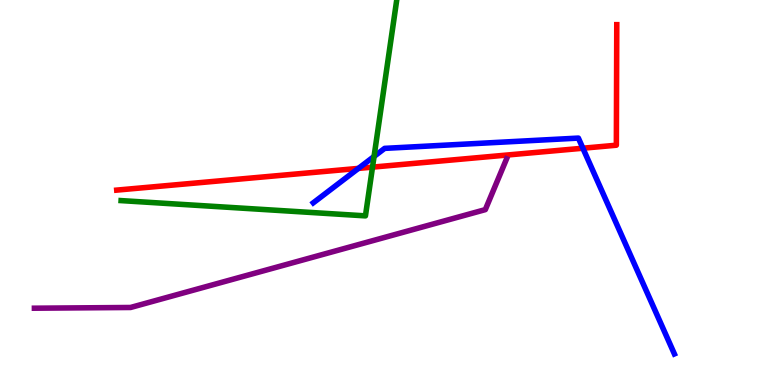[{'lines': ['blue', 'red'], 'intersections': [{'x': 4.62, 'y': 5.63}, {'x': 7.52, 'y': 6.15}]}, {'lines': ['green', 'red'], 'intersections': [{'x': 4.81, 'y': 5.66}]}, {'lines': ['purple', 'red'], 'intersections': []}, {'lines': ['blue', 'green'], 'intersections': [{'x': 4.83, 'y': 5.94}]}, {'lines': ['blue', 'purple'], 'intersections': []}, {'lines': ['green', 'purple'], 'intersections': []}]